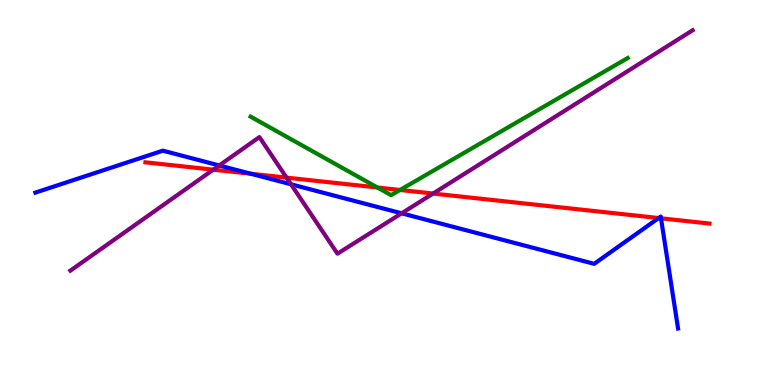[{'lines': ['blue', 'red'], 'intersections': [{'x': 3.24, 'y': 5.49}, {'x': 8.5, 'y': 4.34}, {'x': 8.53, 'y': 4.33}]}, {'lines': ['green', 'red'], 'intersections': [{'x': 4.87, 'y': 5.13}, {'x': 5.16, 'y': 5.07}]}, {'lines': ['purple', 'red'], 'intersections': [{'x': 2.75, 'y': 5.59}, {'x': 3.7, 'y': 5.39}, {'x': 5.59, 'y': 4.97}]}, {'lines': ['blue', 'green'], 'intersections': []}, {'lines': ['blue', 'purple'], 'intersections': [{'x': 2.83, 'y': 5.7}, {'x': 3.76, 'y': 5.21}, {'x': 5.18, 'y': 4.46}]}, {'lines': ['green', 'purple'], 'intersections': []}]